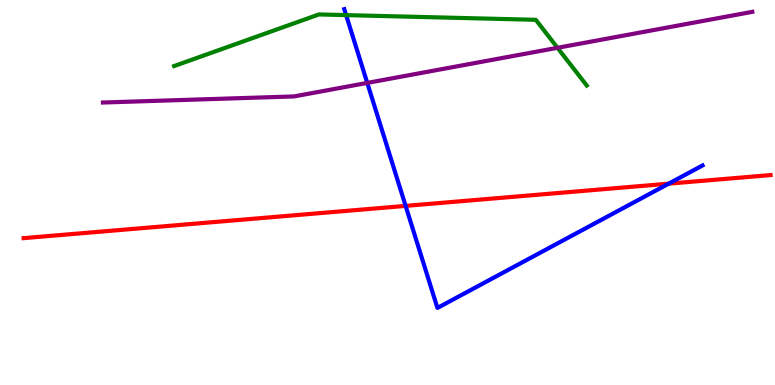[{'lines': ['blue', 'red'], 'intersections': [{'x': 5.23, 'y': 4.65}, {'x': 8.63, 'y': 5.23}]}, {'lines': ['green', 'red'], 'intersections': []}, {'lines': ['purple', 'red'], 'intersections': []}, {'lines': ['blue', 'green'], 'intersections': [{'x': 4.47, 'y': 9.61}]}, {'lines': ['blue', 'purple'], 'intersections': [{'x': 4.74, 'y': 7.85}]}, {'lines': ['green', 'purple'], 'intersections': [{'x': 7.19, 'y': 8.76}]}]